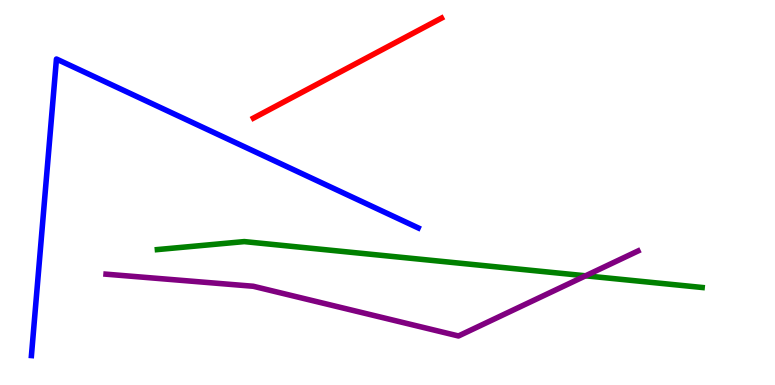[{'lines': ['blue', 'red'], 'intersections': []}, {'lines': ['green', 'red'], 'intersections': []}, {'lines': ['purple', 'red'], 'intersections': []}, {'lines': ['blue', 'green'], 'intersections': []}, {'lines': ['blue', 'purple'], 'intersections': []}, {'lines': ['green', 'purple'], 'intersections': [{'x': 7.56, 'y': 2.84}]}]